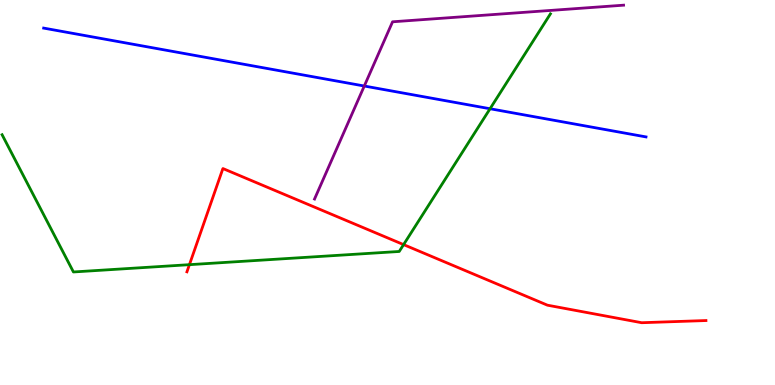[{'lines': ['blue', 'red'], 'intersections': []}, {'lines': ['green', 'red'], 'intersections': [{'x': 2.44, 'y': 3.13}, {'x': 5.21, 'y': 3.65}]}, {'lines': ['purple', 'red'], 'intersections': []}, {'lines': ['blue', 'green'], 'intersections': [{'x': 6.32, 'y': 7.18}]}, {'lines': ['blue', 'purple'], 'intersections': [{'x': 4.7, 'y': 7.77}]}, {'lines': ['green', 'purple'], 'intersections': []}]